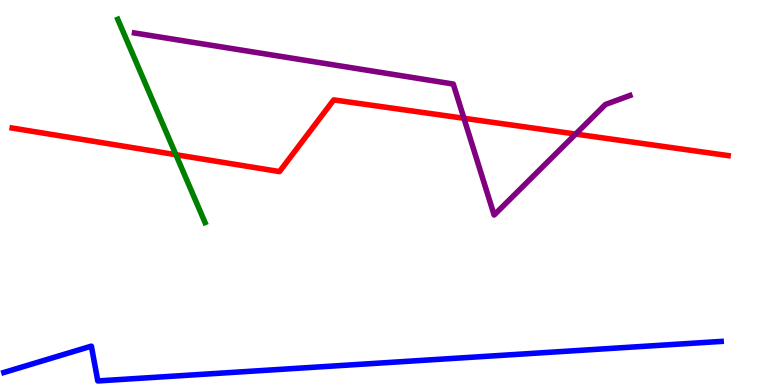[{'lines': ['blue', 'red'], 'intersections': []}, {'lines': ['green', 'red'], 'intersections': [{'x': 2.27, 'y': 5.98}]}, {'lines': ['purple', 'red'], 'intersections': [{'x': 5.99, 'y': 6.93}, {'x': 7.43, 'y': 6.52}]}, {'lines': ['blue', 'green'], 'intersections': []}, {'lines': ['blue', 'purple'], 'intersections': []}, {'lines': ['green', 'purple'], 'intersections': []}]